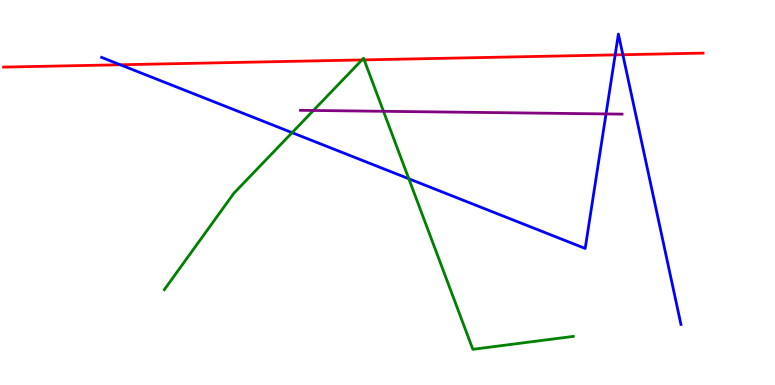[{'lines': ['blue', 'red'], 'intersections': [{'x': 1.55, 'y': 8.32}, {'x': 7.94, 'y': 8.57}, {'x': 8.04, 'y': 8.58}]}, {'lines': ['green', 'red'], 'intersections': [{'x': 4.67, 'y': 8.44}, {'x': 4.7, 'y': 8.44}]}, {'lines': ['purple', 'red'], 'intersections': []}, {'lines': ['blue', 'green'], 'intersections': [{'x': 3.77, 'y': 6.55}, {'x': 5.28, 'y': 5.36}]}, {'lines': ['blue', 'purple'], 'intersections': [{'x': 7.82, 'y': 7.04}]}, {'lines': ['green', 'purple'], 'intersections': [{'x': 4.04, 'y': 7.13}, {'x': 4.95, 'y': 7.11}]}]